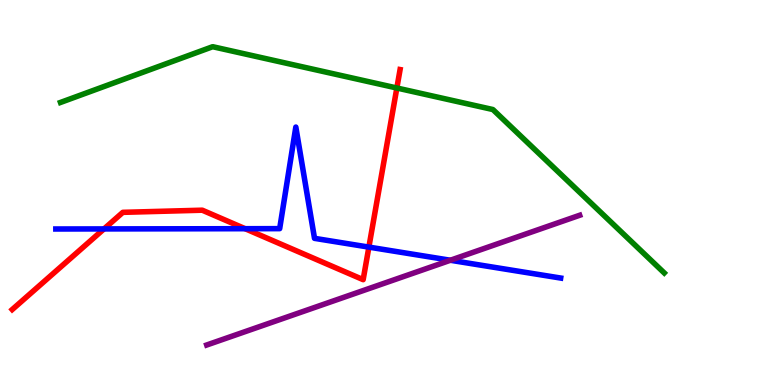[{'lines': ['blue', 'red'], 'intersections': [{'x': 1.34, 'y': 4.05}, {'x': 3.16, 'y': 4.06}, {'x': 4.76, 'y': 3.58}]}, {'lines': ['green', 'red'], 'intersections': [{'x': 5.12, 'y': 7.71}]}, {'lines': ['purple', 'red'], 'intersections': []}, {'lines': ['blue', 'green'], 'intersections': []}, {'lines': ['blue', 'purple'], 'intersections': [{'x': 5.81, 'y': 3.24}]}, {'lines': ['green', 'purple'], 'intersections': []}]